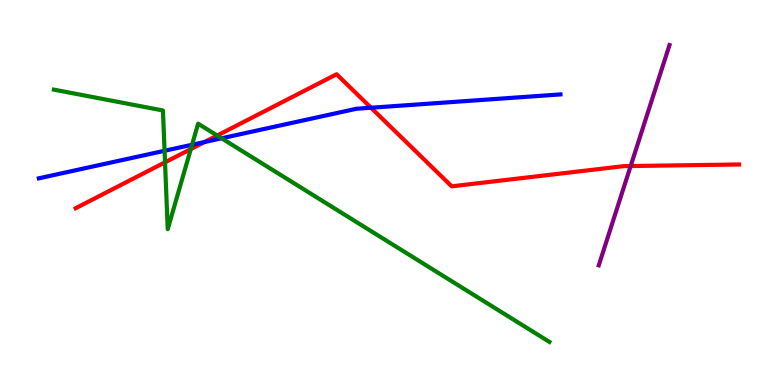[{'lines': ['blue', 'red'], 'intersections': [{'x': 2.64, 'y': 6.31}, {'x': 4.79, 'y': 7.2}]}, {'lines': ['green', 'red'], 'intersections': [{'x': 2.13, 'y': 5.78}, {'x': 2.46, 'y': 6.13}, {'x': 2.8, 'y': 6.48}]}, {'lines': ['purple', 'red'], 'intersections': [{'x': 8.14, 'y': 5.69}]}, {'lines': ['blue', 'green'], 'intersections': [{'x': 2.12, 'y': 6.08}, {'x': 2.48, 'y': 6.24}, {'x': 2.86, 'y': 6.41}]}, {'lines': ['blue', 'purple'], 'intersections': []}, {'lines': ['green', 'purple'], 'intersections': []}]